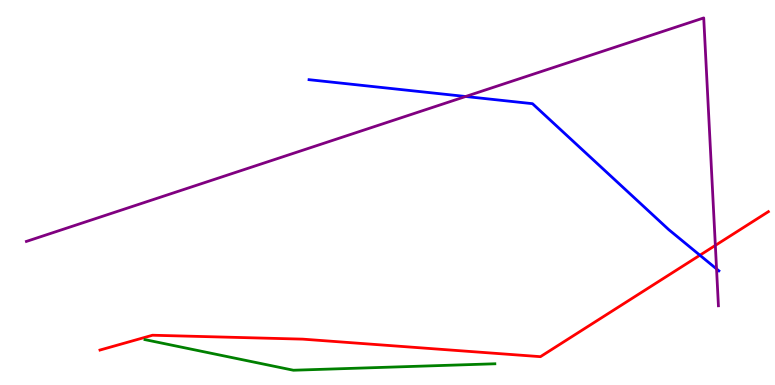[{'lines': ['blue', 'red'], 'intersections': [{'x': 9.03, 'y': 3.37}]}, {'lines': ['green', 'red'], 'intersections': []}, {'lines': ['purple', 'red'], 'intersections': [{'x': 9.23, 'y': 3.63}]}, {'lines': ['blue', 'green'], 'intersections': []}, {'lines': ['blue', 'purple'], 'intersections': [{'x': 6.01, 'y': 7.49}, {'x': 9.25, 'y': 3.02}]}, {'lines': ['green', 'purple'], 'intersections': []}]